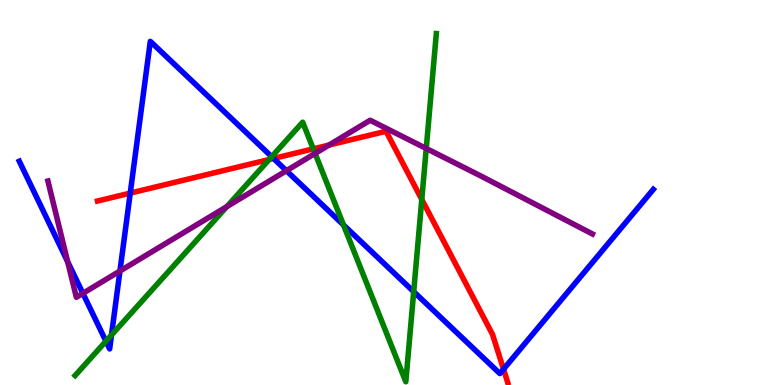[{'lines': ['blue', 'red'], 'intersections': [{'x': 1.68, 'y': 4.98}, {'x': 3.53, 'y': 5.88}, {'x': 6.5, 'y': 0.41}]}, {'lines': ['green', 'red'], 'intersections': [{'x': 3.47, 'y': 5.86}, {'x': 4.04, 'y': 6.13}, {'x': 5.44, 'y': 4.82}]}, {'lines': ['purple', 'red'], 'intersections': [{'x': 4.25, 'y': 6.23}]}, {'lines': ['blue', 'green'], 'intersections': [{'x': 1.37, 'y': 1.14}, {'x': 1.44, 'y': 1.3}, {'x': 3.51, 'y': 5.93}, {'x': 4.43, 'y': 4.16}, {'x': 5.34, 'y': 2.42}]}, {'lines': ['blue', 'purple'], 'intersections': [{'x': 0.873, 'y': 3.2}, {'x': 1.07, 'y': 2.38}, {'x': 1.55, 'y': 2.96}, {'x': 3.7, 'y': 5.57}]}, {'lines': ['green', 'purple'], 'intersections': [{'x': 2.93, 'y': 4.63}, {'x': 4.07, 'y': 6.01}, {'x': 5.5, 'y': 6.14}]}]